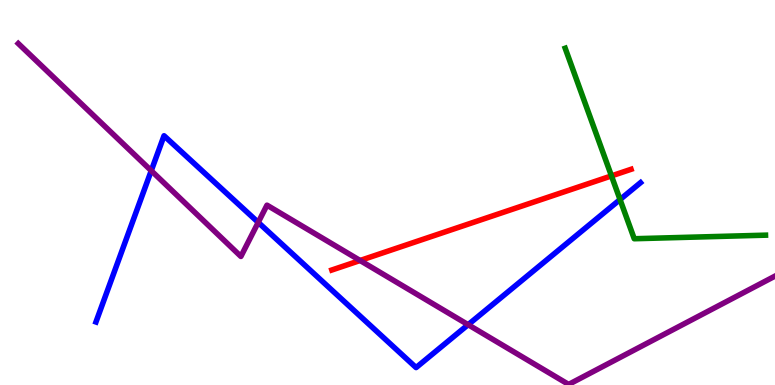[{'lines': ['blue', 'red'], 'intersections': []}, {'lines': ['green', 'red'], 'intersections': [{'x': 7.89, 'y': 5.43}]}, {'lines': ['purple', 'red'], 'intersections': [{'x': 4.65, 'y': 3.23}]}, {'lines': ['blue', 'green'], 'intersections': [{'x': 8.0, 'y': 4.82}]}, {'lines': ['blue', 'purple'], 'intersections': [{'x': 1.95, 'y': 5.57}, {'x': 3.33, 'y': 4.22}, {'x': 6.04, 'y': 1.57}]}, {'lines': ['green', 'purple'], 'intersections': []}]